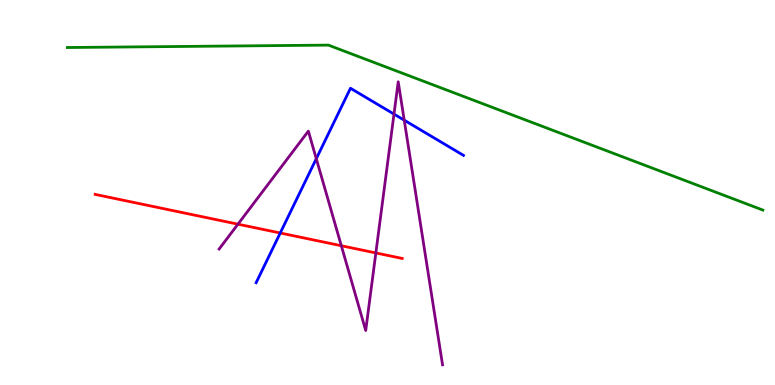[{'lines': ['blue', 'red'], 'intersections': [{'x': 3.62, 'y': 3.95}]}, {'lines': ['green', 'red'], 'intersections': []}, {'lines': ['purple', 'red'], 'intersections': [{'x': 3.07, 'y': 4.18}, {'x': 4.4, 'y': 3.62}, {'x': 4.85, 'y': 3.43}]}, {'lines': ['blue', 'green'], 'intersections': []}, {'lines': ['blue', 'purple'], 'intersections': [{'x': 4.08, 'y': 5.88}, {'x': 5.08, 'y': 7.04}, {'x': 5.22, 'y': 6.88}]}, {'lines': ['green', 'purple'], 'intersections': []}]